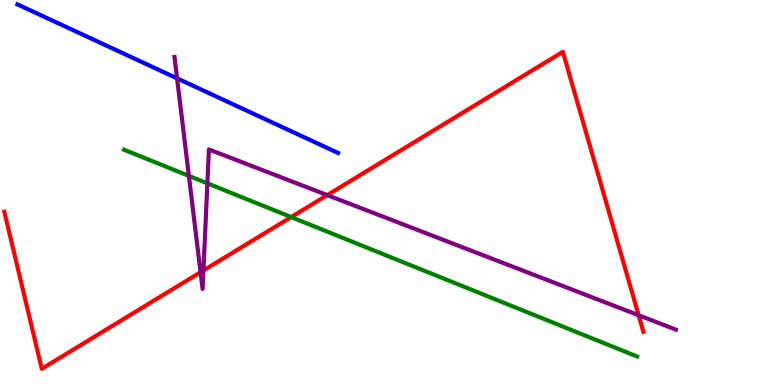[{'lines': ['blue', 'red'], 'intersections': []}, {'lines': ['green', 'red'], 'intersections': [{'x': 3.76, 'y': 4.36}]}, {'lines': ['purple', 'red'], 'intersections': [{'x': 2.59, 'y': 2.93}, {'x': 2.62, 'y': 2.97}, {'x': 4.22, 'y': 4.93}, {'x': 8.24, 'y': 1.81}]}, {'lines': ['blue', 'green'], 'intersections': []}, {'lines': ['blue', 'purple'], 'intersections': [{'x': 2.28, 'y': 7.97}]}, {'lines': ['green', 'purple'], 'intersections': [{'x': 2.44, 'y': 5.43}, {'x': 2.68, 'y': 5.24}]}]